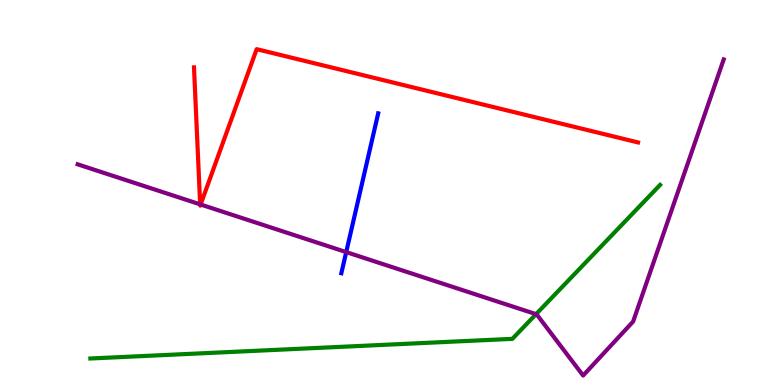[{'lines': ['blue', 'red'], 'intersections': []}, {'lines': ['green', 'red'], 'intersections': []}, {'lines': ['purple', 'red'], 'intersections': [{'x': 2.58, 'y': 4.69}, {'x': 2.59, 'y': 4.69}]}, {'lines': ['blue', 'green'], 'intersections': []}, {'lines': ['blue', 'purple'], 'intersections': [{'x': 4.47, 'y': 3.45}]}, {'lines': ['green', 'purple'], 'intersections': [{'x': 6.92, 'y': 1.84}]}]